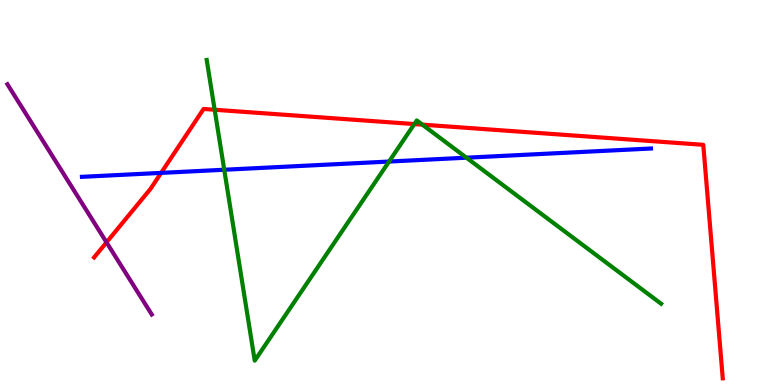[{'lines': ['blue', 'red'], 'intersections': [{'x': 2.08, 'y': 5.51}]}, {'lines': ['green', 'red'], 'intersections': [{'x': 2.77, 'y': 7.15}, {'x': 5.35, 'y': 6.78}, {'x': 5.45, 'y': 6.76}]}, {'lines': ['purple', 'red'], 'intersections': [{'x': 1.37, 'y': 3.71}]}, {'lines': ['blue', 'green'], 'intersections': [{'x': 2.89, 'y': 5.59}, {'x': 5.02, 'y': 5.8}, {'x': 6.02, 'y': 5.9}]}, {'lines': ['blue', 'purple'], 'intersections': []}, {'lines': ['green', 'purple'], 'intersections': []}]